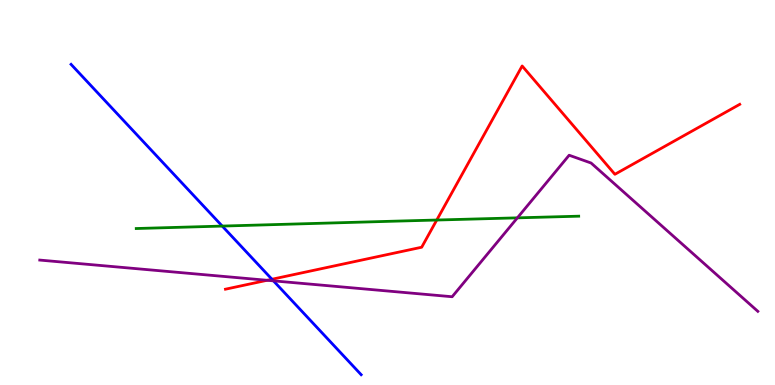[{'lines': ['blue', 'red'], 'intersections': [{'x': 3.51, 'y': 2.75}]}, {'lines': ['green', 'red'], 'intersections': [{'x': 5.64, 'y': 4.28}]}, {'lines': ['purple', 'red'], 'intersections': [{'x': 3.45, 'y': 2.72}]}, {'lines': ['blue', 'green'], 'intersections': [{'x': 2.87, 'y': 4.13}]}, {'lines': ['blue', 'purple'], 'intersections': [{'x': 3.53, 'y': 2.71}]}, {'lines': ['green', 'purple'], 'intersections': [{'x': 6.68, 'y': 4.34}]}]